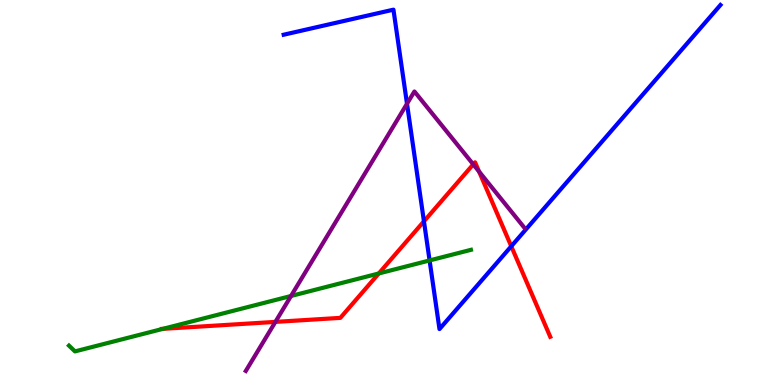[{'lines': ['blue', 'red'], 'intersections': [{'x': 5.47, 'y': 4.25}, {'x': 6.6, 'y': 3.6}]}, {'lines': ['green', 'red'], 'intersections': [{'x': 2.1, 'y': 1.46}, {'x': 4.89, 'y': 2.9}]}, {'lines': ['purple', 'red'], 'intersections': [{'x': 3.55, 'y': 1.64}, {'x': 6.11, 'y': 5.73}, {'x': 6.18, 'y': 5.54}]}, {'lines': ['blue', 'green'], 'intersections': [{'x': 5.54, 'y': 3.24}]}, {'lines': ['blue', 'purple'], 'intersections': [{'x': 5.25, 'y': 7.31}]}, {'lines': ['green', 'purple'], 'intersections': [{'x': 3.76, 'y': 2.31}]}]